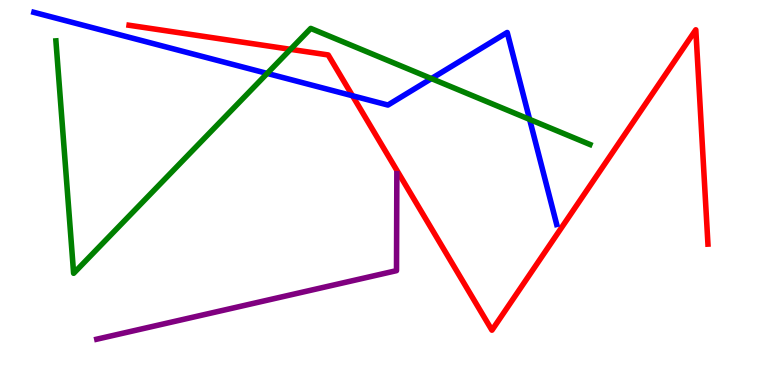[{'lines': ['blue', 'red'], 'intersections': [{'x': 4.55, 'y': 7.51}]}, {'lines': ['green', 'red'], 'intersections': [{'x': 3.75, 'y': 8.72}]}, {'lines': ['purple', 'red'], 'intersections': []}, {'lines': ['blue', 'green'], 'intersections': [{'x': 3.45, 'y': 8.09}, {'x': 5.57, 'y': 7.96}, {'x': 6.83, 'y': 6.9}]}, {'lines': ['blue', 'purple'], 'intersections': []}, {'lines': ['green', 'purple'], 'intersections': []}]